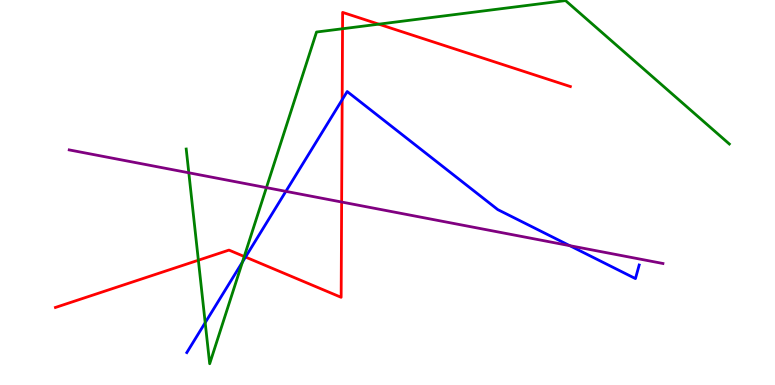[{'lines': ['blue', 'red'], 'intersections': [{'x': 3.17, 'y': 3.32}, {'x': 4.42, 'y': 7.41}]}, {'lines': ['green', 'red'], 'intersections': [{'x': 2.56, 'y': 3.24}, {'x': 3.15, 'y': 3.34}, {'x': 4.42, 'y': 9.25}, {'x': 4.89, 'y': 9.37}]}, {'lines': ['purple', 'red'], 'intersections': [{'x': 4.41, 'y': 4.75}]}, {'lines': ['blue', 'green'], 'intersections': [{'x': 2.65, 'y': 1.62}, {'x': 3.13, 'y': 3.19}]}, {'lines': ['blue', 'purple'], 'intersections': [{'x': 3.69, 'y': 5.03}, {'x': 7.35, 'y': 3.62}]}, {'lines': ['green', 'purple'], 'intersections': [{'x': 2.44, 'y': 5.51}, {'x': 3.44, 'y': 5.13}]}]